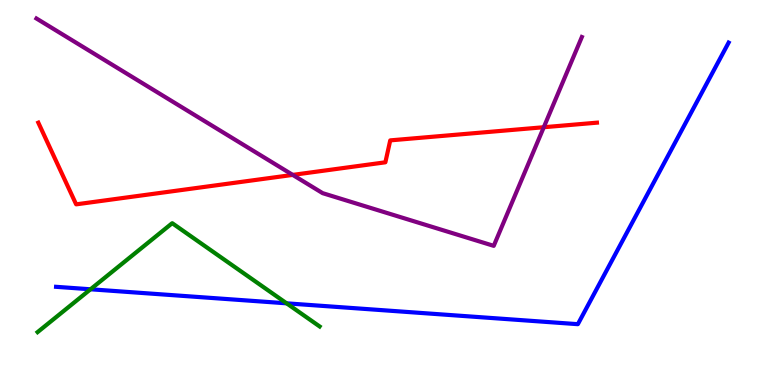[{'lines': ['blue', 'red'], 'intersections': []}, {'lines': ['green', 'red'], 'intersections': []}, {'lines': ['purple', 'red'], 'intersections': [{'x': 3.78, 'y': 5.46}, {'x': 7.02, 'y': 6.7}]}, {'lines': ['blue', 'green'], 'intersections': [{'x': 1.17, 'y': 2.49}, {'x': 3.7, 'y': 2.12}]}, {'lines': ['blue', 'purple'], 'intersections': []}, {'lines': ['green', 'purple'], 'intersections': []}]